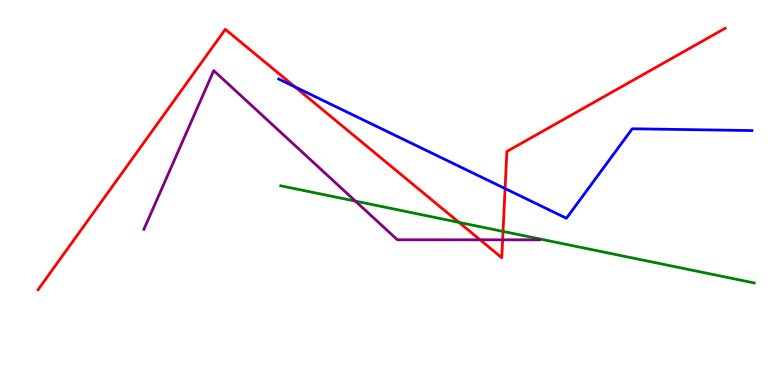[{'lines': ['blue', 'red'], 'intersections': [{'x': 3.81, 'y': 7.74}, {'x': 6.52, 'y': 5.1}]}, {'lines': ['green', 'red'], 'intersections': [{'x': 5.92, 'y': 4.22}, {'x': 6.49, 'y': 3.99}]}, {'lines': ['purple', 'red'], 'intersections': [{'x': 6.19, 'y': 3.77}, {'x': 6.49, 'y': 3.77}]}, {'lines': ['blue', 'green'], 'intersections': []}, {'lines': ['blue', 'purple'], 'intersections': []}, {'lines': ['green', 'purple'], 'intersections': [{'x': 4.59, 'y': 4.78}]}]